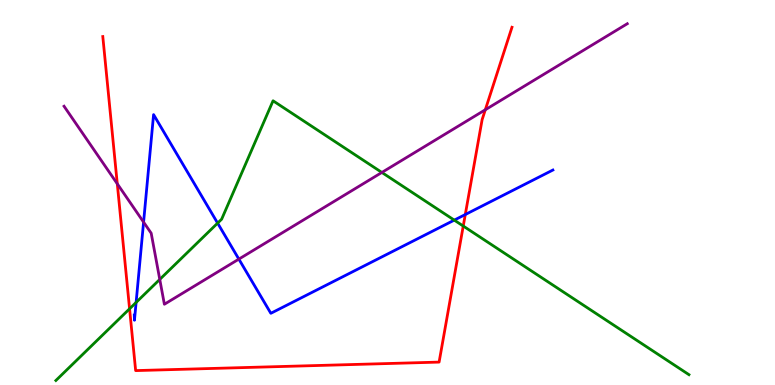[{'lines': ['blue', 'red'], 'intersections': [{'x': 6.0, 'y': 4.43}]}, {'lines': ['green', 'red'], 'intersections': [{'x': 1.67, 'y': 1.98}, {'x': 5.98, 'y': 4.13}]}, {'lines': ['purple', 'red'], 'intersections': [{'x': 1.51, 'y': 5.23}, {'x': 6.26, 'y': 7.15}]}, {'lines': ['blue', 'green'], 'intersections': [{'x': 1.76, 'y': 2.14}, {'x': 2.81, 'y': 4.2}, {'x': 5.86, 'y': 4.28}]}, {'lines': ['blue', 'purple'], 'intersections': [{'x': 1.85, 'y': 4.23}, {'x': 3.08, 'y': 3.27}]}, {'lines': ['green', 'purple'], 'intersections': [{'x': 2.06, 'y': 2.74}, {'x': 4.93, 'y': 5.52}]}]